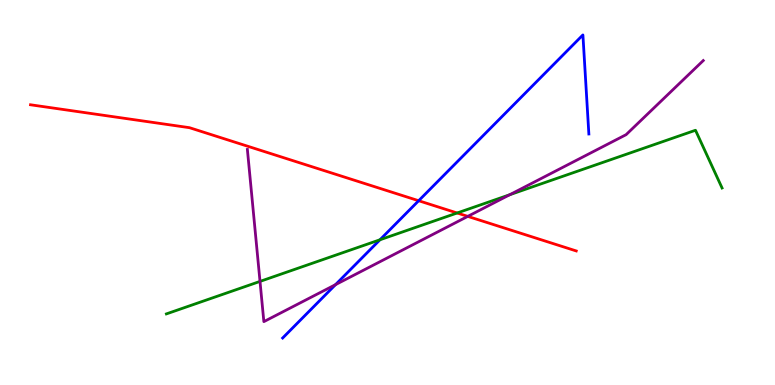[{'lines': ['blue', 'red'], 'intersections': [{'x': 5.4, 'y': 4.79}]}, {'lines': ['green', 'red'], 'intersections': [{'x': 5.9, 'y': 4.47}]}, {'lines': ['purple', 'red'], 'intersections': [{'x': 6.04, 'y': 4.38}]}, {'lines': ['blue', 'green'], 'intersections': [{'x': 4.9, 'y': 3.77}]}, {'lines': ['blue', 'purple'], 'intersections': [{'x': 4.33, 'y': 2.61}]}, {'lines': ['green', 'purple'], 'intersections': [{'x': 3.35, 'y': 2.69}, {'x': 6.58, 'y': 4.94}]}]